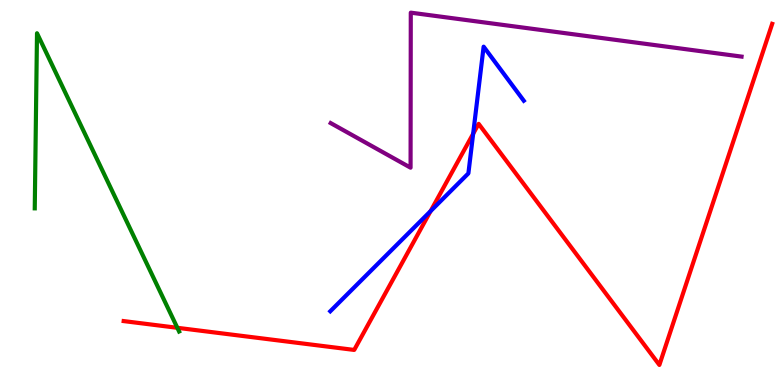[{'lines': ['blue', 'red'], 'intersections': [{'x': 5.56, 'y': 4.52}, {'x': 6.11, 'y': 6.53}]}, {'lines': ['green', 'red'], 'intersections': [{'x': 2.29, 'y': 1.49}]}, {'lines': ['purple', 'red'], 'intersections': []}, {'lines': ['blue', 'green'], 'intersections': []}, {'lines': ['blue', 'purple'], 'intersections': []}, {'lines': ['green', 'purple'], 'intersections': []}]